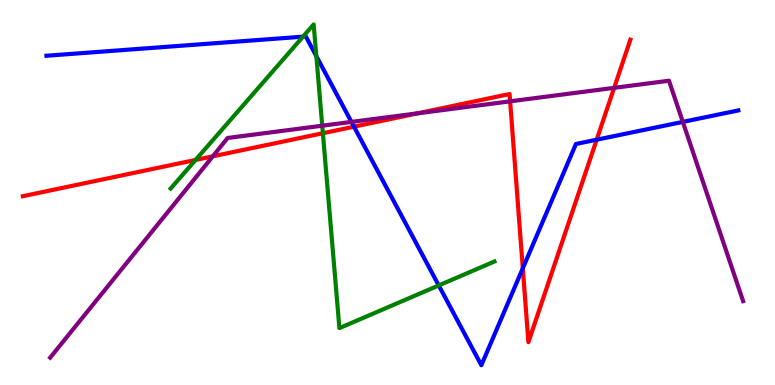[{'lines': ['blue', 'red'], 'intersections': [{'x': 4.57, 'y': 6.71}, {'x': 6.75, 'y': 3.03}, {'x': 7.7, 'y': 6.37}]}, {'lines': ['green', 'red'], 'intersections': [{'x': 2.52, 'y': 5.85}, {'x': 4.17, 'y': 6.54}]}, {'lines': ['purple', 'red'], 'intersections': [{'x': 2.75, 'y': 5.94}, {'x': 5.39, 'y': 7.06}, {'x': 6.58, 'y': 7.37}, {'x': 7.92, 'y': 7.72}]}, {'lines': ['blue', 'green'], 'intersections': [{'x': 3.91, 'y': 9.05}, {'x': 4.08, 'y': 8.54}, {'x': 5.66, 'y': 2.59}]}, {'lines': ['blue', 'purple'], 'intersections': [{'x': 4.53, 'y': 6.83}, {'x': 8.81, 'y': 6.83}]}, {'lines': ['green', 'purple'], 'intersections': [{'x': 4.16, 'y': 6.73}]}]